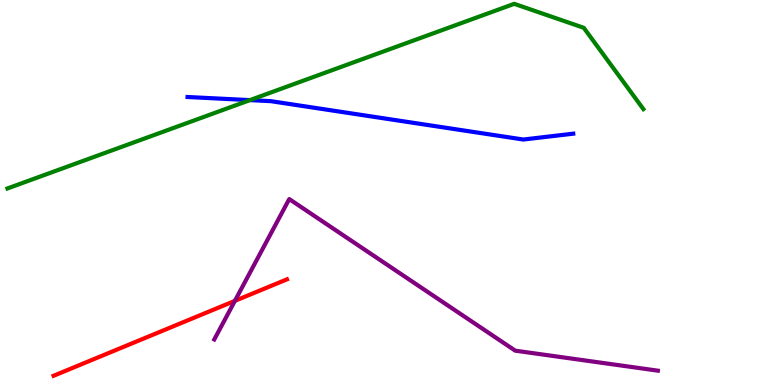[{'lines': ['blue', 'red'], 'intersections': []}, {'lines': ['green', 'red'], 'intersections': []}, {'lines': ['purple', 'red'], 'intersections': [{'x': 3.03, 'y': 2.19}]}, {'lines': ['blue', 'green'], 'intersections': [{'x': 3.22, 'y': 7.4}]}, {'lines': ['blue', 'purple'], 'intersections': []}, {'lines': ['green', 'purple'], 'intersections': []}]